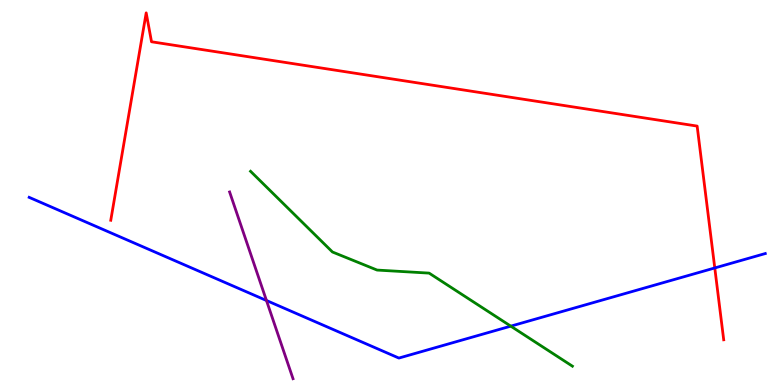[{'lines': ['blue', 'red'], 'intersections': [{'x': 9.22, 'y': 3.04}]}, {'lines': ['green', 'red'], 'intersections': []}, {'lines': ['purple', 'red'], 'intersections': []}, {'lines': ['blue', 'green'], 'intersections': [{'x': 6.59, 'y': 1.53}]}, {'lines': ['blue', 'purple'], 'intersections': [{'x': 3.44, 'y': 2.19}]}, {'lines': ['green', 'purple'], 'intersections': []}]